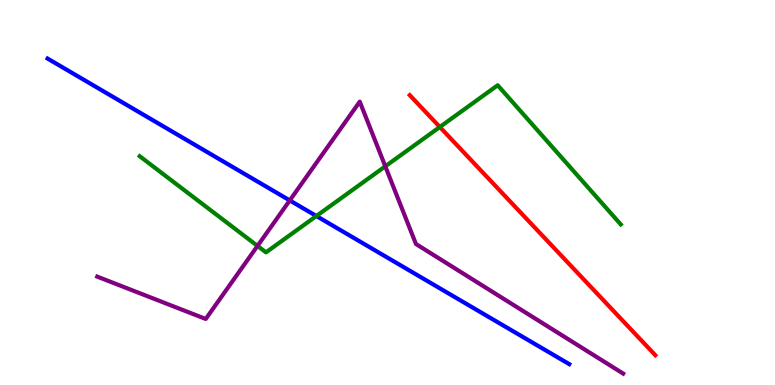[{'lines': ['blue', 'red'], 'intersections': []}, {'lines': ['green', 'red'], 'intersections': [{'x': 5.68, 'y': 6.7}]}, {'lines': ['purple', 'red'], 'intersections': []}, {'lines': ['blue', 'green'], 'intersections': [{'x': 4.08, 'y': 4.39}]}, {'lines': ['blue', 'purple'], 'intersections': [{'x': 3.74, 'y': 4.79}]}, {'lines': ['green', 'purple'], 'intersections': [{'x': 3.32, 'y': 3.61}, {'x': 4.97, 'y': 5.68}]}]